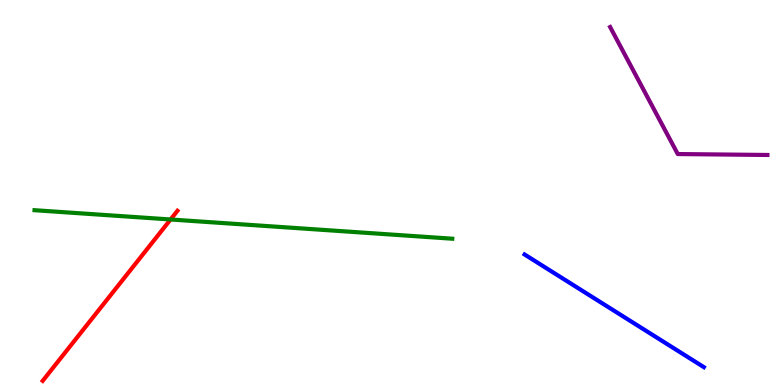[{'lines': ['blue', 'red'], 'intersections': []}, {'lines': ['green', 'red'], 'intersections': [{'x': 2.2, 'y': 4.3}]}, {'lines': ['purple', 'red'], 'intersections': []}, {'lines': ['blue', 'green'], 'intersections': []}, {'lines': ['blue', 'purple'], 'intersections': []}, {'lines': ['green', 'purple'], 'intersections': []}]